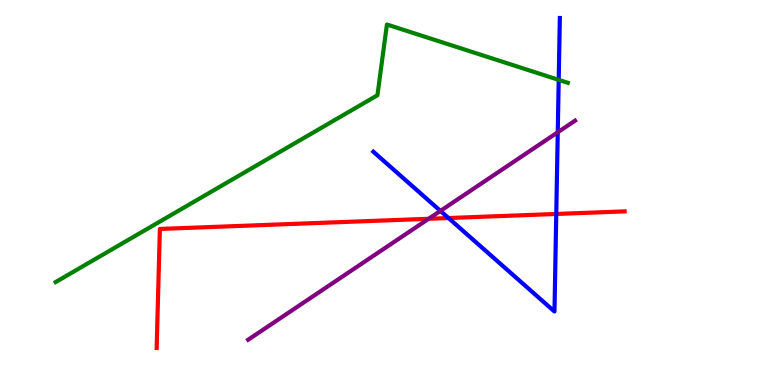[{'lines': ['blue', 'red'], 'intersections': [{'x': 5.79, 'y': 4.34}, {'x': 7.18, 'y': 4.44}]}, {'lines': ['green', 'red'], 'intersections': []}, {'lines': ['purple', 'red'], 'intersections': [{'x': 5.53, 'y': 4.32}]}, {'lines': ['blue', 'green'], 'intersections': [{'x': 7.21, 'y': 7.93}]}, {'lines': ['blue', 'purple'], 'intersections': [{'x': 5.68, 'y': 4.52}, {'x': 7.2, 'y': 6.56}]}, {'lines': ['green', 'purple'], 'intersections': []}]